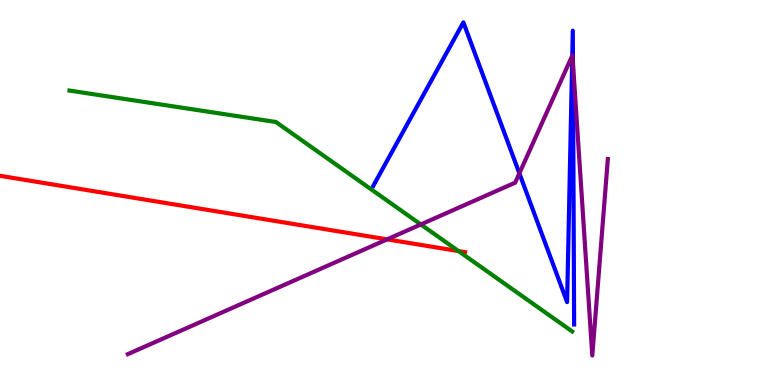[{'lines': ['blue', 'red'], 'intersections': []}, {'lines': ['green', 'red'], 'intersections': [{'x': 5.92, 'y': 3.48}]}, {'lines': ['purple', 'red'], 'intersections': [{'x': 5.0, 'y': 3.78}]}, {'lines': ['blue', 'green'], 'intersections': []}, {'lines': ['blue', 'purple'], 'intersections': [{'x': 6.7, 'y': 5.5}, {'x': 7.38, 'y': 8.55}, {'x': 7.39, 'y': 8.36}]}, {'lines': ['green', 'purple'], 'intersections': [{'x': 5.43, 'y': 4.17}]}]